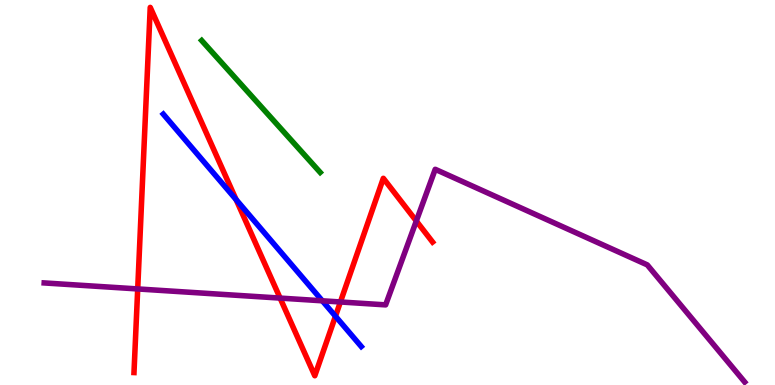[{'lines': ['blue', 'red'], 'intersections': [{'x': 3.05, 'y': 4.82}, {'x': 4.33, 'y': 1.79}]}, {'lines': ['green', 'red'], 'intersections': []}, {'lines': ['purple', 'red'], 'intersections': [{'x': 1.78, 'y': 2.5}, {'x': 3.61, 'y': 2.26}, {'x': 4.39, 'y': 2.16}, {'x': 5.37, 'y': 4.26}]}, {'lines': ['blue', 'green'], 'intersections': []}, {'lines': ['blue', 'purple'], 'intersections': [{'x': 4.16, 'y': 2.19}]}, {'lines': ['green', 'purple'], 'intersections': []}]